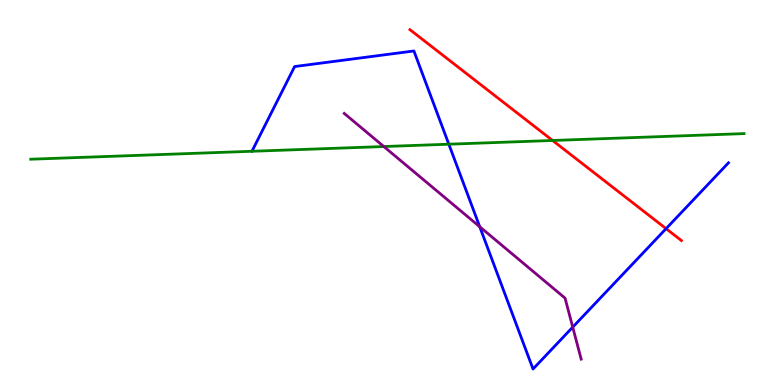[{'lines': ['blue', 'red'], 'intersections': [{'x': 8.59, 'y': 4.06}]}, {'lines': ['green', 'red'], 'intersections': [{'x': 7.13, 'y': 6.35}]}, {'lines': ['purple', 'red'], 'intersections': []}, {'lines': ['blue', 'green'], 'intersections': [{'x': 5.79, 'y': 6.25}]}, {'lines': ['blue', 'purple'], 'intersections': [{'x': 6.19, 'y': 4.11}, {'x': 7.39, 'y': 1.5}]}, {'lines': ['green', 'purple'], 'intersections': [{'x': 4.95, 'y': 6.19}]}]